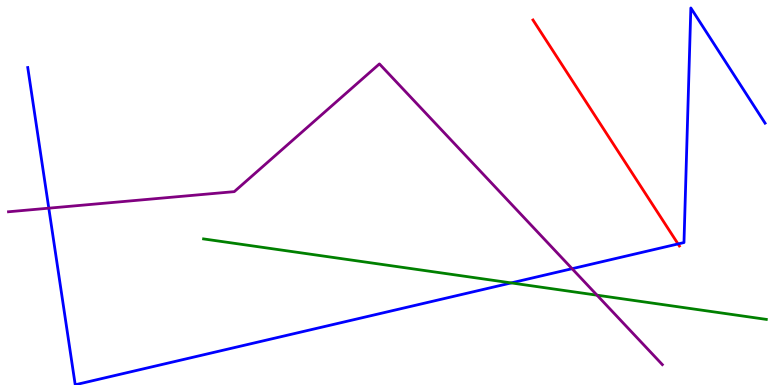[{'lines': ['blue', 'red'], 'intersections': [{'x': 8.75, 'y': 3.66}]}, {'lines': ['green', 'red'], 'intersections': []}, {'lines': ['purple', 'red'], 'intersections': []}, {'lines': ['blue', 'green'], 'intersections': [{'x': 6.6, 'y': 2.65}]}, {'lines': ['blue', 'purple'], 'intersections': [{'x': 0.63, 'y': 4.59}, {'x': 7.38, 'y': 3.02}]}, {'lines': ['green', 'purple'], 'intersections': [{'x': 7.7, 'y': 2.33}]}]